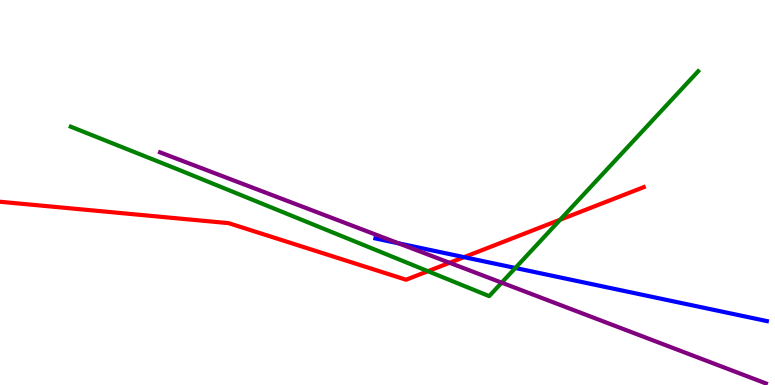[{'lines': ['blue', 'red'], 'intersections': [{'x': 5.99, 'y': 3.32}]}, {'lines': ['green', 'red'], 'intersections': [{'x': 5.52, 'y': 2.96}, {'x': 7.23, 'y': 4.29}]}, {'lines': ['purple', 'red'], 'intersections': [{'x': 5.8, 'y': 3.17}]}, {'lines': ['blue', 'green'], 'intersections': [{'x': 6.65, 'y': 3.04}]}, {'lines': ['blue', 'purple'], 'intersections': [{'x': 5.14, 'y': 3.68}]}, {'lines': ['green', 'purple'], 'intersections': [{'x': 6.47, 'y': 2.66}]}]